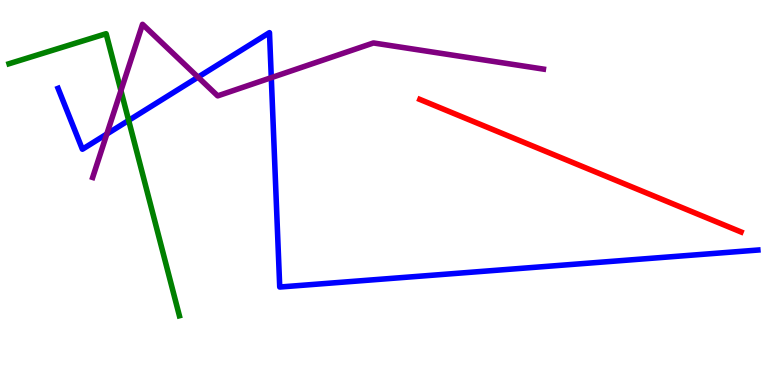[{'lines': ['blue', 'red'], 'intersections': []}, {'lines': ['green', 'red'], 'intersections': []}, {'lines': ['purple', 'red'], 'intersections': []}, {'lines': ['blue', 'green'], 'intersections': [{'x': 1.66, 'y': 6.87}]}, {'lines': ['blue', 'purple'], 'intersections': [{'x': 1.38, 'y': 6.52}, {'x': 2.56, 'y': 8.0}, {'x': 3.5, 'y': 7.98}]}, {'lines': ['green', 'purple'], 'intersections': [{'x': 1.56, 'y': 7.65}]}]